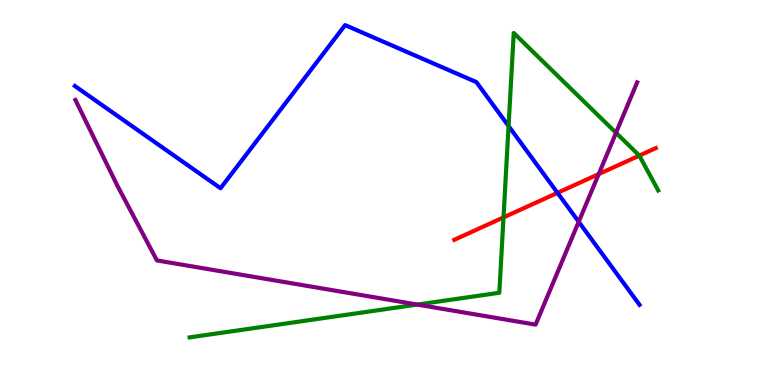[{'lines': ['blue', 'red'], 'intersections': [{'x': 7.19, 'y': 4.99}]}, {'lines': ['green', 'red'], 'intersections': [{'x': 6.5, 'y': 4.35}, {'x': 8.25, 'y': 5.96}]}, {'lines': ['purple', 'red'], 'intersections': [{'x': 7.73, 'y': 5.48}]}, {'lines': ['blue', 'green'], 'intersections': [{'x': 6.56, 'y': 6.73}]}, {'lines': ['blue', 'purple'], 'intersections': [{'x': 7.47, 'y': 4.24}]}, {'lines': ['green', 'purple'], 'intersections': [{'x': 5.38, 'y': 2.09}, {'x': 7.95, 'y': 6.55}]}]